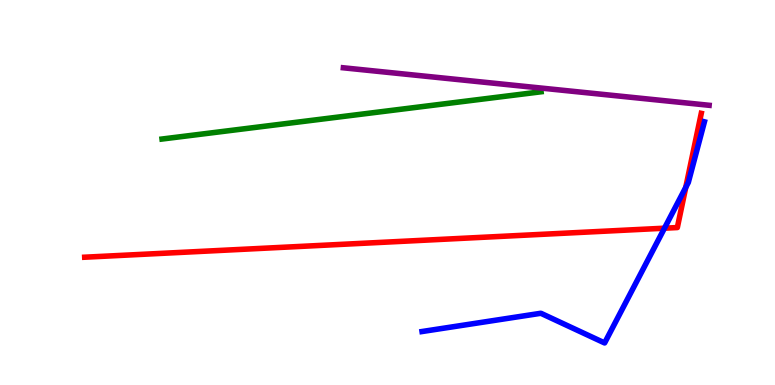[{'lines': ['blue', 'red'], 'intersections': [{'x': 8.57, 'y': 4.07}, {'x': 8.85, 'y': 5.13}]}, {'lines': ['green', 'red'], 'intersections': []}, {'lines': ['purple', 'red'], 'intersections': []}, {'lines': ['blue', 'green'], 'intersections': []}, {'lines': ['blue', 'purple'], 'intersections': []}, {'lines': ['green', 'purple'], 'intersections': []}]